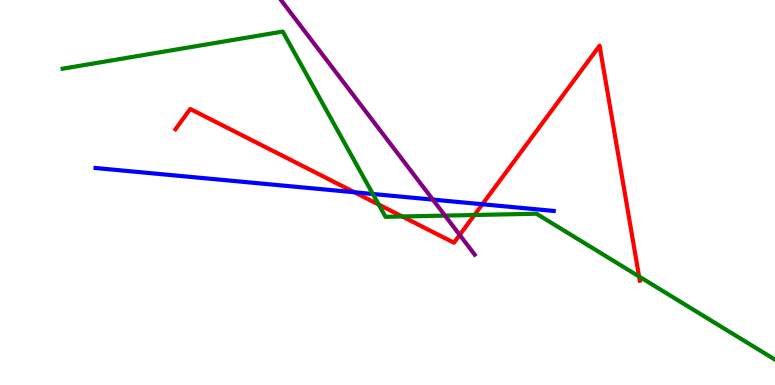[{'lines': ['blue', 'red'], 'intersections': [{'x': 4.57, 'y': 5.01}, {'x': 6.22, 'y': 4.69}]}, {'lines': ['green', 'red'], 'intersections': [{'x': 4.89, 'y': 4.69}, {'x': 5.19, 'y': 4.38}, {'x': 6.12, 'y': 4.42}, {'x': 8.25, 'y': 2.82}]}, {'lines': ['purple', 'red'], 'intersections': [{'x': 5.93, 'y': 3.9}]}, {'lines': ['blue', 'green'], 'intersections': [{'x': 4.81, 'y': 4.96}]}, {'lines': ['blue', 'purple'], 'intersections': [{'x': 5.58, 'y': 4.82}]}, {'lines': ['green', 'purple'], 'intersections': [{'x': 5.74, 'y': 4.4}]}]